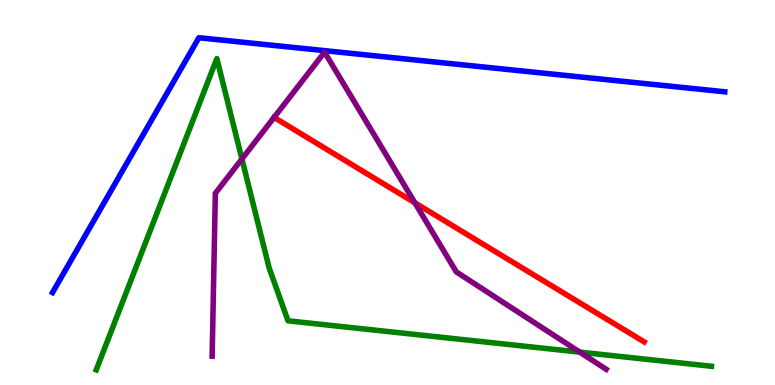[{'lines': ['blue', 'red'], 'intersections': []}, {'lines': ['green', 'red'], 'intersections': []}, {'lines': ['purple', 'red'], 'intersections': [{'x': 3.54, 'y': 6.95}, {'x': 5.35, 'y': 4.73}]}, {'lines': ['blue', 'green'], 'intersections': []}, {'lines': ['blue', 'purple'], 'intersections': []}, {'lines': ['green', 'purple'], 'intersections': [{'x': 3.12, 'y': 5.87}, {'x': 7.48, 'y': 0.854}]}]